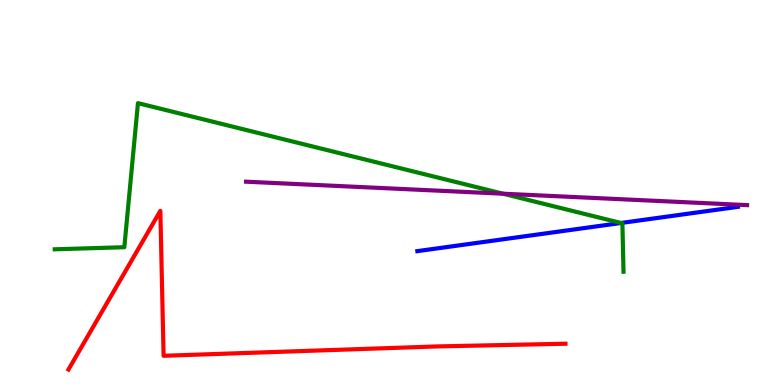[{'lines': ['blue', 'red'], 'intersections': []}, {'lines': ['green', 'red'], 'intersections': []}, {'lines': ['purple', 'red'], 'intersections': []}, {'lines': ['blue', 'green'], 'intersections': [{'x': 8.01, 'y': 4.21}]}, {'lines': ['blue', 'purple'], 'intersections': []}, {'lines': ['green', 'purple'], 'intersections': [{'x': 6.49, 'y': 4.97}]}]